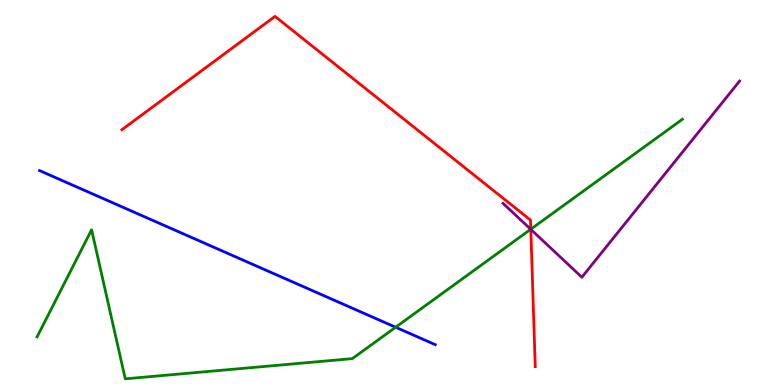[{'lines': ['blue', 'red'], 'intersections': []}, {'lines': ['green', 'red'], 'intersections': [{'x': 6.85, 'y': 4.05}]}, {'lines': ['purple', 'red'], 'intersections': [{'x': 6.85, 'y': 4.04}]}, {'lines': ['blue', 'green'], 'intersections': [{'x': 5.1, 'y': 1.5}]}, {'lines': ['blue', 'purple'], 'intersections': []}, {'lines': ['green', 'purple'], 'intersections': [{'x': 6.85, 'y': 4.04}]}]